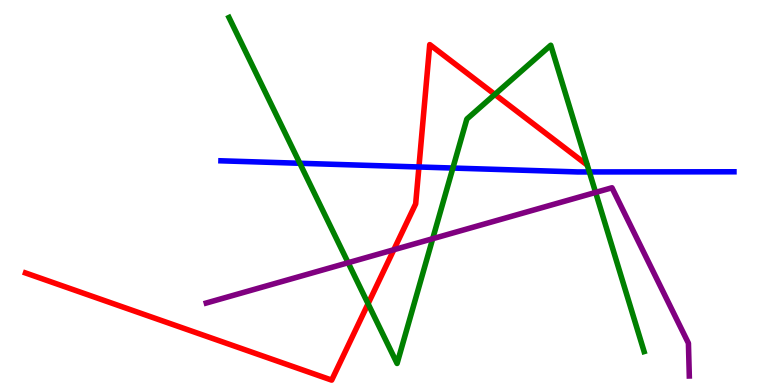[{'lines': ['blue', 'red'], 'intersections': [{'x': 5.41, 'y': 5.66}]}, {'lines': ['green', 'red'], 'intersections': [{'x': 4.75, 'y': 2.11}, {'x': 6.39, 'y': 7.55}]}, {'lines': ['purple', 'red'], 'intersections': [{'x': 5.08, 'y': 3.51}]}, {'lines': ['blue', 'green'], 'intersections': [{'x': 3.87, 'y': 5.76}, {'x': 5.84, 'y': 5.64}, {'x': 7.6, 'y': 5.53}]}, {'lines': ['blue', 'purple'], 'intersections': []}, {'lines': ['green', 'purple'], 'intersections': [{'x': 4.49, 'y': 3.18}, {'x': 5.58, 'y': 3.8}, {'x': 7.69, 'y': 5.0}]}]